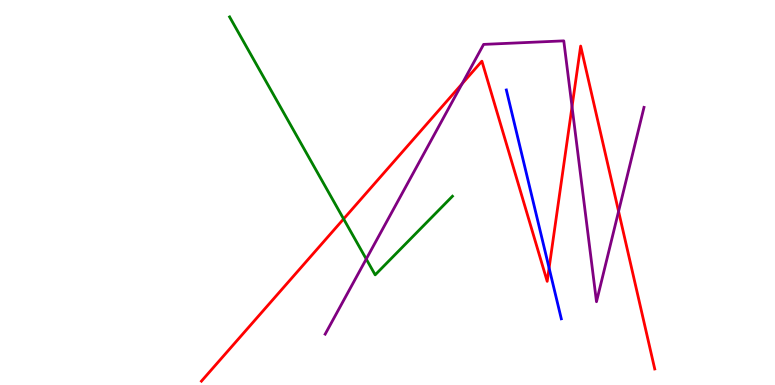[{'lines': ['blue', 'red'], 'intersections': [{'x': 7.09, 'y': 3.04}]}, {'lines': ['green', 'red'], 'intersections': [{'x': 4.43, 'y': 4.31}]}, {'lines': ['purple', 'red'], 'intersections': [{'x': 5.96, 'y': 7.82}, {'x': 7.38, 'y': 7.23}, {'x': 7.98, 'y': 4.51}]}, {'lines': ['blue', 'green'], 'intersections': []}, {'lines': ['blue', 'purple'], 'intersections': []}, {'lines': ['green', 'purple'], 'intersections': [{'x': 4.73, 'y': 3.27}]}]